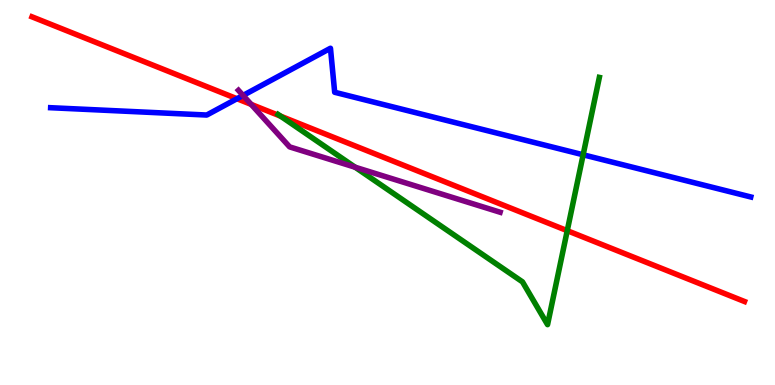[{'lines': ['blue', 'red'], 'intersections': [{'x': 3.06, 'y': 7.44}]}, {'lines': ['green', 'red'], 'intersections': [{'x': 3.62, 'y': 6.98}, {'x': 7.32, 'y': 4.01}]}, {'lines': ['purple', 'red'], 'intersections': [{'x': 3.24, 'y': 7.29}]}, {'lines': ['blue', 'green'], 'intersections': [{'x': 7.52, 'y': 5.98}]}, {'lines': ['blue', 'purple'], 'intersections': [{'x': 3.14, 'y': 7.52}]}, {'lines': ['green', 'purple'], 'intersections': [{'x': 4.58, 'y': 5.66}]}]